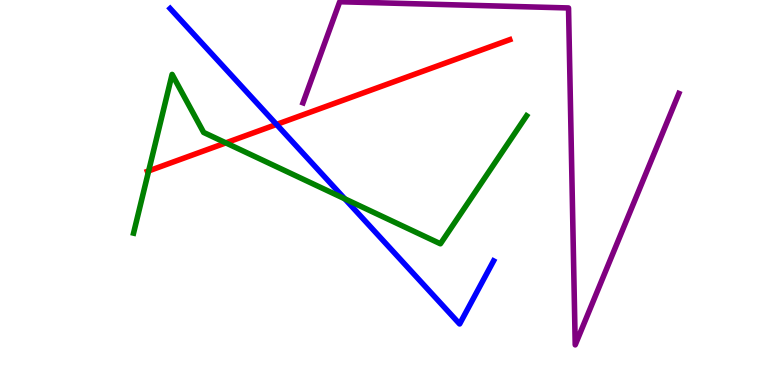[{'lines': ['blue', 'red'], 'intersections': [{'x': 3.57, 'y': 6.77}]}, {'lines': ['green', 'red'], 'intersections': [{'x': 1.92, 'y': 5.56}, {'x': 2.91, 'y': 6.29}]}, {'lines': ['purple', 'red'], 'intersections': []}, {'lines': ['blue', 'green'], 'intersections': [{'x': 4.45, 'y': 4.84}]}, {'lines': ['blue', 'purple'], 'intersections': []}, {'lines': ['green', 'purple'], 'intersections': []}]